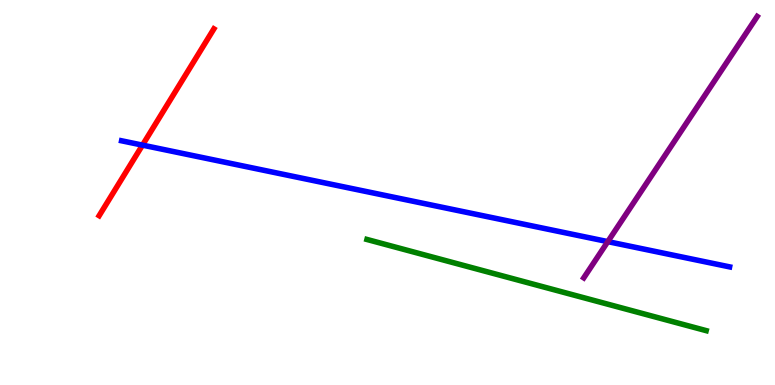[{'lines': ['blue', 'red'], 'intersections': [{'x': 1.84, 'y': 6.23}]}, {'lines': ['green', 'red'], 'intersections': []}, {'lines': ['purple', 'red'], 'intersections': []}, {'lines': ['blue', 'green'], 'intersections': []}, {'lines': ['blue', 'purple'], 'intersections': [{'x': 7.84, 'y': 3.72}]}, {'lines': ['green', 'purple'], 'intersections': []}]